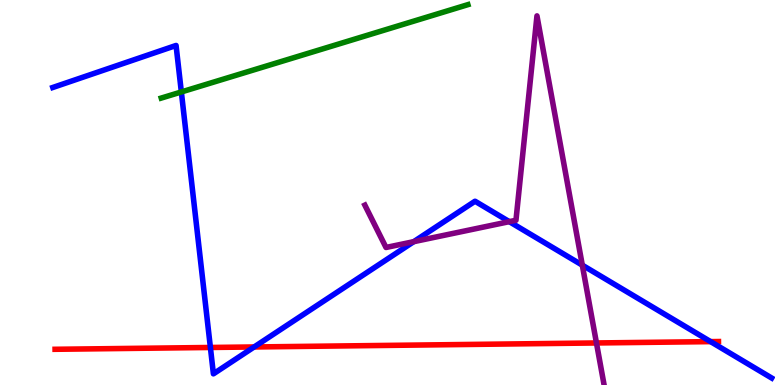[{'lines': ['blue', 'red'], 'intersections': [{'x': 2.71, 'y': 0.975}, {'x': 3.28, 'y': 0.988}, {'x': 9.17, 'y': 1.13}]}, {'lines': ['green', 'red'], 'intersections': []}, {'lines': ['purple', 'red'], 'intersections': [{'x': 7.7, 'y': 1.09}]}, {'lines': ['blue', 'green'], 'intersections': [{'x': 2.34, 'y': 7.61}]}, {'lines': ['blue', 'purple'], 'intersections': [{'x': 5.34, 'y': 3.72}, {'x': 6.57, 'y': 4.24}, {'x': 7.51, 'y': 3.11}]}, {'lines': ['green', 'purple'], 'intersections': []}]